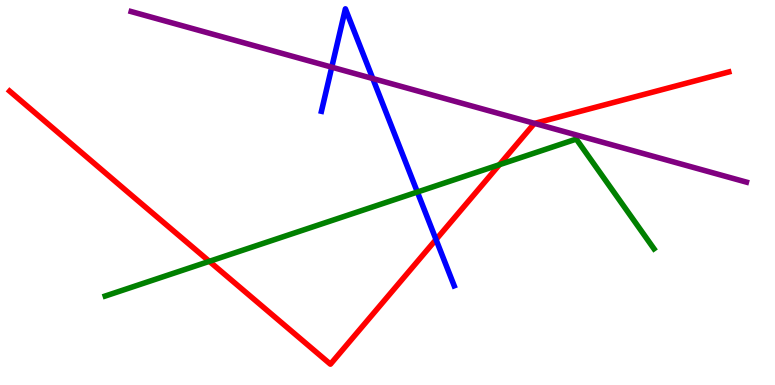[{'lines': ['blue', 'red'], 'intersections': [{'x': 5.63, 'y': 3.78}]}, {'lines': ['green', 'red'], 'intersections': [{'x': 2.7, 'y': 3.21}, {'x': 6.44, 'y': 5.72}]}, {'lines': ['purple', 'red'], 'intersections': [{'x': 6.9, 'y': 6.79}]}, {'lines': ['blue', 'green'], 'intersections': [{'x': 5.39, 'y': 5.01}]}, {'lines': ['blue', 'purple'], 'intersections': [{'x': 4.28, 'y': 8.26}, {'x': 4.81, 'y': 7.96}]}, {'lines': ['green', 'purple'], 'intersections': []}]